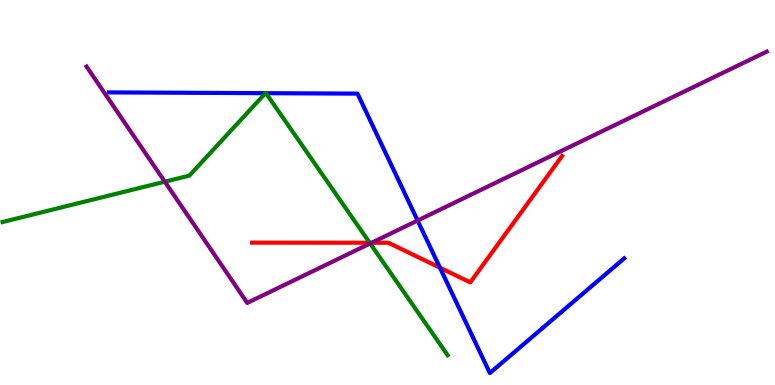[{'lines': ['blue', 'red'], 'intersections': [{'x': 5.68, 'y': 3.05}]}, {'lines': ['green', 'red'], 'intersections': [{'x': 4.77, 'y': 3.69}]}, {'lines': ['purple', 'red'], 'intersections': [{'x': 4.8, 'y': 3.69}]}, {'lines': ['blue', 'green'], 'intersections': [{'x': 3.43, 'y': 7.58}, {'x': 3.43, 'y': 7.58}]}, {'lines': ['blue', 'purple'], 'intersections': [{'x': 5.39, 'y': 4.27}]}, {'lines': ['green', 'purple'], 'intersections': [{'x': 2.13, 'y': 5.28}, {'x': 4.78, 'y': 3.68}]}]